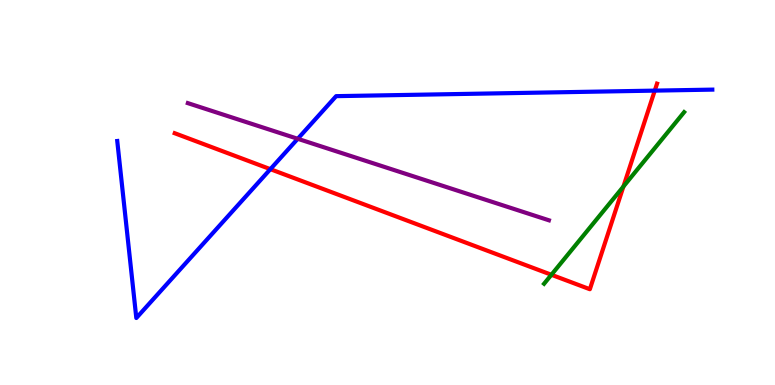[{'lines': ['blue', 'red'], 'intersections': [{'x': 3.49, 'y': 5.61}, {'x': 8.45, 'y': 7.65}]}, {'lines': ['green', 'red'], 'intersections': [{'x': 7.11, 'y': 2.86}, {'x': 8.04, 'y': 5.15}]}, {'lines': ['purple', 'red'], 'intersections': []}, {'lines': ['blue', 'green'], 'intersections': []}, {'lines': ['blue', 'purple'], 'intersections': [{'x': 3.84, 'y': 6.4}]}, {'lines': ['green', 'purple'], 'intersections': []}]